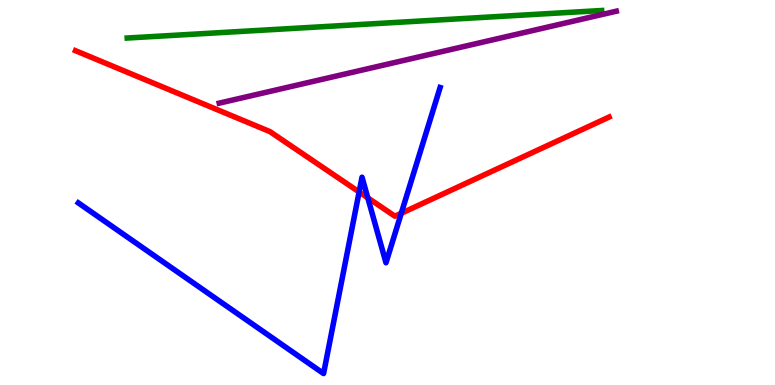[{'lines': ['blue', 'red'], 'intersections': [{'x': 4.63, 'y': 5.01}, {'x': 4.75, 'y': 4.86}, {'x': 5.18, 'y': 4.46}]}, {'lines': ['green', 'red'], 'intersections': []}, {'lines': ['purple', 'red'], 'intersections': []}, {'lines': ['blue', 'green'], 'intersections': []}, {'lines': ['blue', 'purple'], 'intersections': []}, {'lines': ['green', 'purple'], 'intersections': []}]